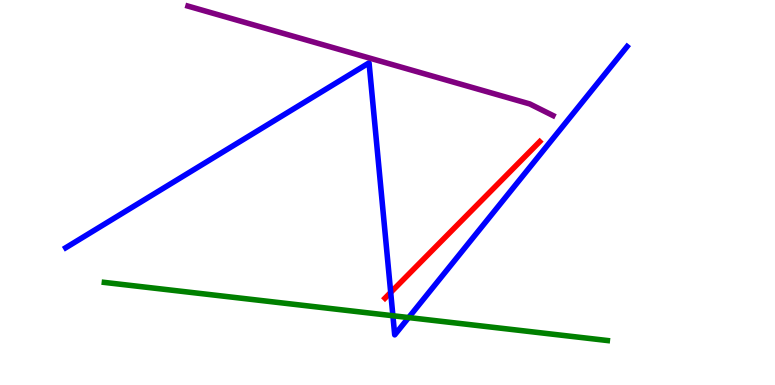[{'lines': ['blue', 'red'], 'intersections': [{'x': 5.04, 'y': 2.4}]}, {'lines': ['green', 'red'], 'intersections': []}, {'lines': ['purple', 'red'], 'intersections': []}, {'lines': ['blue', 'green'], 'intersections': [{'x': 5.07, 'y': 1.8}, {'x': 5.27, 'y': 1.75}]}, {'lines': ['blue', 'purple'], 'intersections': []}, {'lines': ['green', 'purple'], 'intersections': []}]